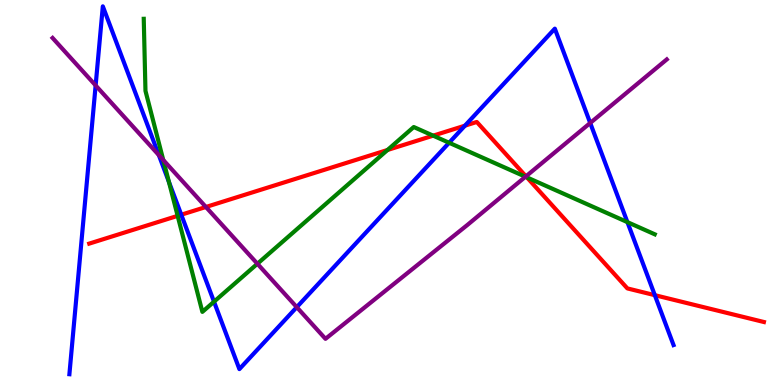[{'lines': ['blue', 'red'], 'intersections': [{'x': 2.34, 'y': 4.42}, {'x': 6.0, 'y': 6.74}, {'x': 8.45, 'y': 2.33}]}, {'lines': ['green', 'red'], 'intersections': [{'x': 2.29, 'y': 4.39}, {'x': 5.0, 'y': 6.1}, {'x': 5.59, 'y': 6.48}, {'x': 6.8, 'y': 5.39}]}, {'lines': ['purple', 'red'], 'intersections': [{'x': 2.66, 'y': 4.62}, {'x': 6.79, 'y': 5.42}]}, {'lines': ['blue', 'green'], 'intersections': [{'x': 2.18, 'y': 5.28}, {'x': 2.76, 'y': 2.16}, {'x': 5.79, 'y': 6.29}, {'x': 8.1, 'y': 4.23}]}, {'lines': ['blue', 'purple'], 'intersections': [{'x': 1.23, 'y': 7.78}, {'x': 2.05, 'y': 5.97}, {'x': 3.83, 'y': 2.02}, {'x': 7.62, 'y': 6.81}]}, {'lines': ['green', 'purple'], 'intersections': [{'x': 2.11, 'y': 5.84}, {'x': 3.32, 'y': 3.15}, {'x': 6.78, 'y': 5.41}]}]